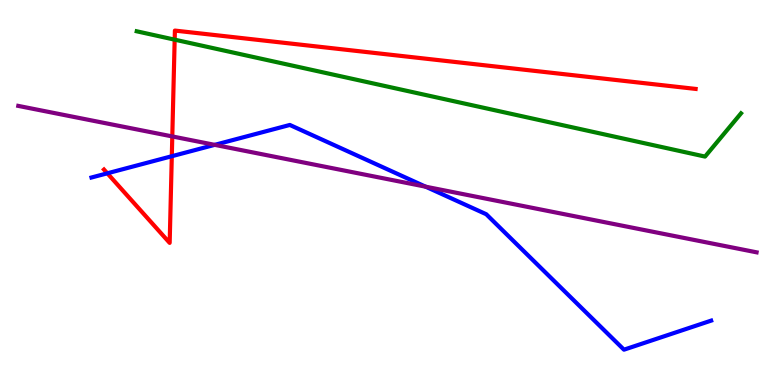[{'lines': ['blue', 'red'], 'intersections': [{'x': 1.38, 'y': 5.5}, {'x': 2.22, 'y': 5.94}]}, {'lines': ['green', 'red'], 'intersections': [{'x': 2.25, 'y': 8.97}]}, {'lines': ['purple', 'red'], 'intersections': [{'x': 2.22, 'y': 6.46}]}, {'lines': ['blue', 'green'], 'intersections': []}, {'lines': ['blue', 'purple'], 'intersections': [{'x': 2.77, 'y': 6.24}, {'x': 5.49, 'y': 5.15}]}, {'lines': ['green', 'purple'], 'intersections': []}]